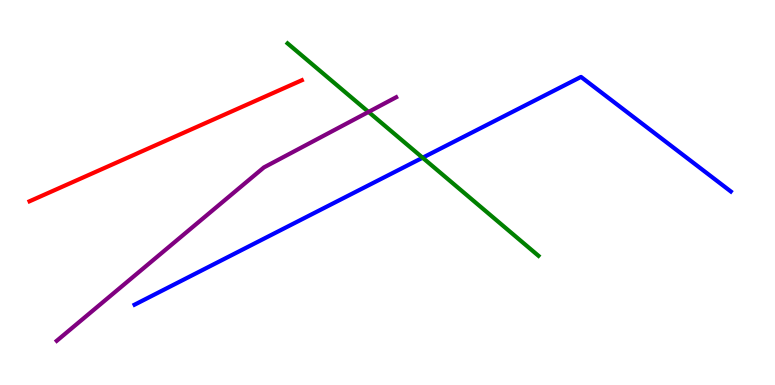[{'lines': ['blue', 'red'], 'intersections': []}, {'lines': ['green', 'red'], 'intersections': []}, {'lines': ['purple', 'red'], 'intersections': []}, {'lines': ['blue', 'green'], 'intersections': [{'x': 5.45, 'y': 5.9}]}, {'lines': ['blue', 'purple'], 'intersections': []}, {'lines': ['green', 'purple'], 'intersections': [{'x': 4.76, 'y': 7.09}]}]